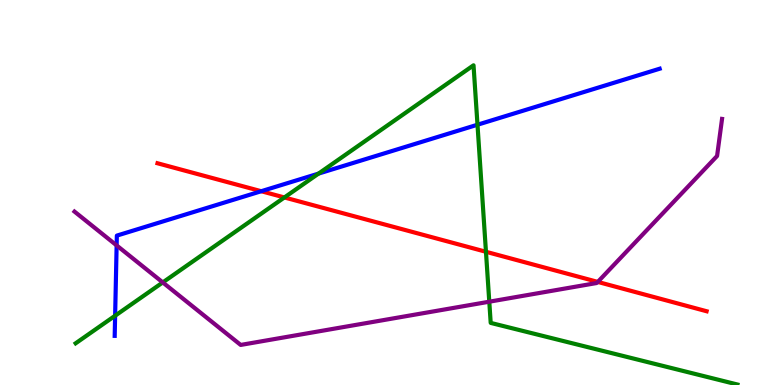[{'lines': ['blue', 'red'], 'intersections': [{'x': 3.37, 'y': 5.03}]}, {'lines': ['green', 'red'], 'intersections': [{'x': 3.67, 'y': 4.87}, {'x': 6.27, 'y': 3.46}]}, {'lines': ['purple', 'red'], 'intersections': [{'x': 7.71, 'y': 2.68}]}, {'lines': ['blue', 'green'], 'intersections': [{'x': 1.49, 'y': 1.8}, {'x': 4.11, 'y': 5.49}, {'x': 6.16, 'y': 6.76}]}, {'lines': ['blue', 'purple'], 'intersections': [{'x': 1.5, 'y': 3.63}]}, {'lines': ['green', 'purple'], 'intersections': [{'x': 2.1, 'y': 2.66}, {'x': 6.31, 'y': 2.16}]}]